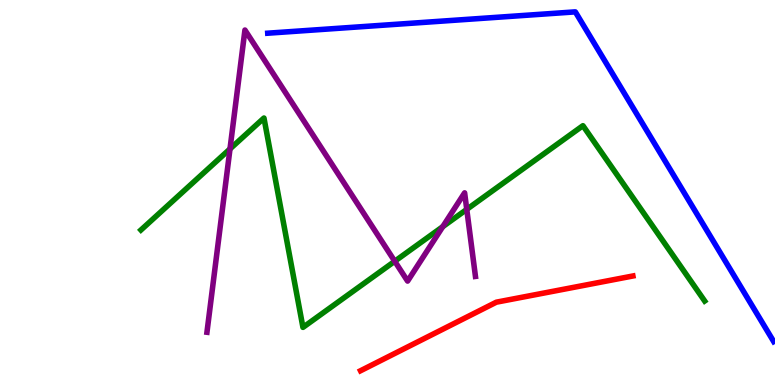[{'lines': ['blue', 'red'], 'intersections': []}, {'lines': ['green', 'red'], 'intersections': []}, {'lines': ['purple', 'red'], 'intersections': []}, {'lines': ['blue', 'green'], 'intersections': []}, {'lines': ['blue', 'purple'], 'intersections': []}, {'lines': ['green', 'purple'], 'intersections': [{'x': 2.97, 'y': 6.13}, {'x': 5.09, 'y': 3.21}, {'x': 5.71, 'y': 4.11}, {'x': 6.02, 'y': 4.56}]}]